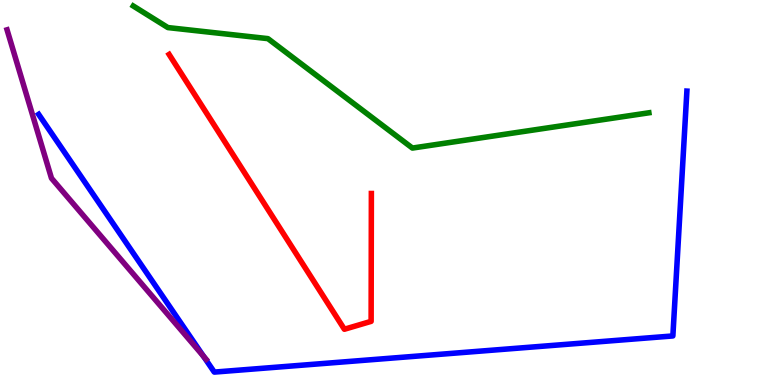[{'lines': ['blue', 'red'], 'intersections': []}, {'lines': ['green', 'red'], 'intersections': []}, {'lines': ['purple', 'red'], 'intersections': []}, {'lines': ['blue', 'green'], 'intersections': []}, {'lines': ['blue', 'purple'], 'intersections': [{'x': 2.63, 'y': 0.747}]}, {'lines': ['green', 'purple'], 'intersections': []}]